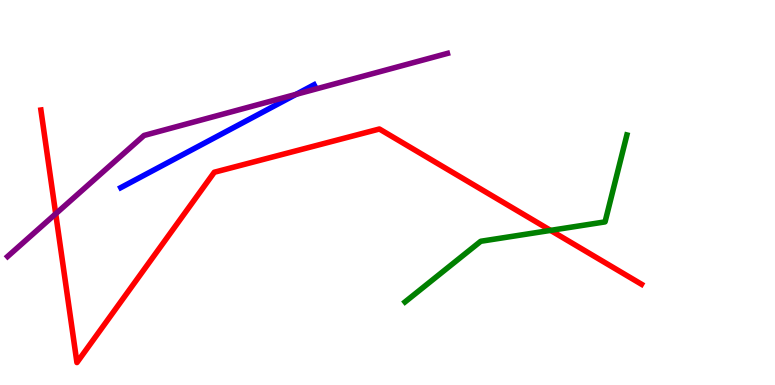[{'lines': ['blue', 'red'], 'intersections': []}, {'lines': ['green', 'red'], 'intersections': [{'x': 7.1, 'y': 4.02}]}, {'lines': ['purple', 'red'], 'intersections': [{'x': 0.719, 'y': 4.45}]}, {'lines': ['blue', 'green'], 'intersections': []}, {'lines': ['blue', 'purple'], 'intersections': [{'x': 3.82, 'y': 7.55}]}, {'lines': ['green', 'purple'], 'intersections': []}]